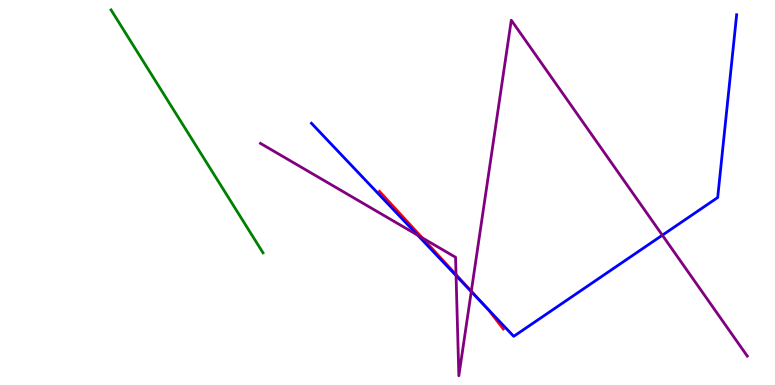[{'lines': ['blue', 'red'], 'intersections': [{'x': 6.27, 'y': 2.03}]}, {'lines': ['green', 'red'], 'intersections': []}, {'lines': ['purple', 'red'], 'intersections': [{'x': 5.45, 'y': 3.82}, {'x': 5.88, 'y': 2.87}, {'x': 6.08, 'y': 2.44}]}, {'lines': ['blue', 'green'], 'intersections': []}, {'lines': ['blue', 'purple'], 'intersections': [{'x': 5.39, 'y': 3.89}, {'x': 5.88, 'y': 2.84}, {'x': 6.08, 'y': 2.43}, {'x': 8.55, 'y': 3.89}]}, {'lines': ['green', 'purple'], 'intersections': []}]